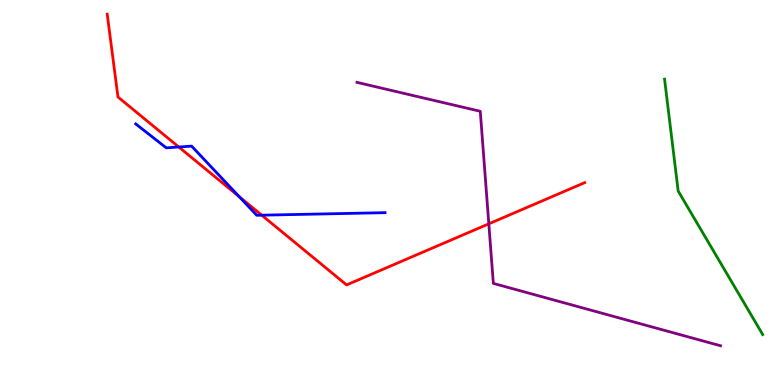[{'lines': ['blue', 'red'], 'intersections': [{'x': 2.31, 'y': 6.18}, {'x': 3.09, 'y': 4.89}, {'x': 3.38, 'y': 4.41}]}, {'lines': ['green', 'red'], 'intersections': []}, {'lines': ['purple', 'red'], 'intersections': [{'x': 6.31, 'y': 4.19}]}, {'lines': ['blue', 'green'], 'intersections': []}, {'lines': ['blue', 'purple'], 'intersections': []}, {'lines': ['green', 'purple'], 'intersections': []}]